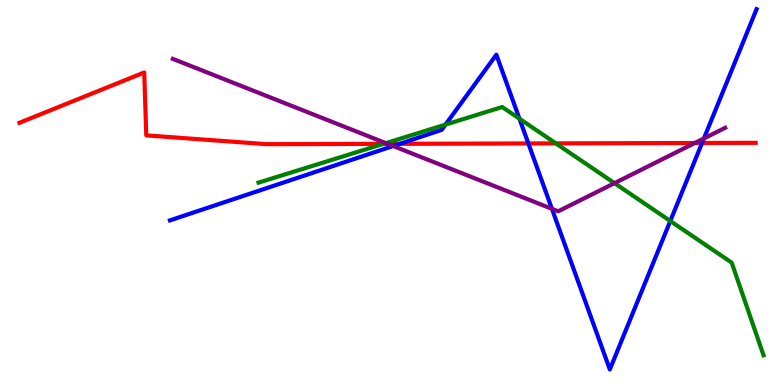[{'lines': ['blue', 'red'], 'intersections': [{'x': 5.16, 'y': 6.26}, {'x': 6.82, 'y': 6.27}, {'x': 9.06, 'y': 6.29}]}, {'lines': ['green', 'red'], 'intersections': [{'x': 4.95, 'y': 6.26}, {'x': 7.17, 'y': 6.28}]}, {'lines': ['purple', 'red'], 'intersections': [{'x': 5.0, 'y': 6.26}, {'x': 8.97, 'y': 6.29}]}, {'lines': ['blue', 'green'], 'intersections': [{'x': 5.75, 'y': 6.76}, {'x': 6.7, 'y': 6.92}, {'x': 8.65, 'y': 4.26}]}, {'lines': ['blue', 'purple'], 'intersections': [{'x': 5.07, 'y': 6.21}, {'x': 7.12, 'y': 4.58}, {'x': 9.08, 'y': 6.4}]}, {'lines': ['green', 'purple'], 'intersections': [{'x': 4.98, 'y': 6.28}, {'x': 7.93, 'y': 5.24}]}]